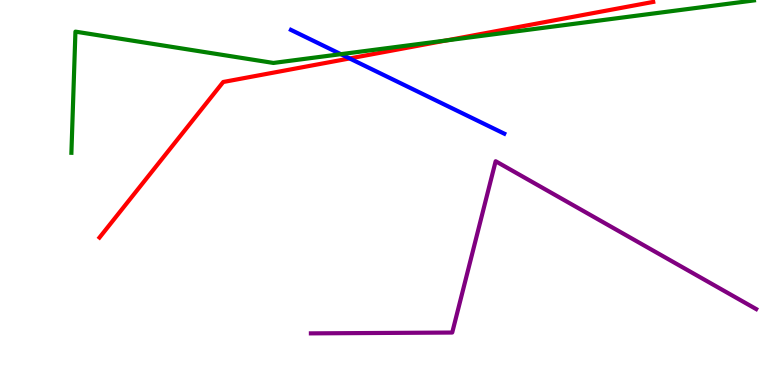[{'lines': ['blue', 'red'], 'intersections': [{'x': 4.51, 'y': 8.48}]}, {'lines': ['green', 'red'], 'intersections': [{'x': 5.76, 'y': 8.95}]}, {'lines': ['purple', 'red'], 'intersections': []}, {'lines': ['blue', 'green'], 'intersections': [{'x': 4.4, 'y': 8.59}]}, {'lines': ['blue', 'purple'], 'intersections': []}, {'lines': ['green', 'purple'], 'intersections': []}]